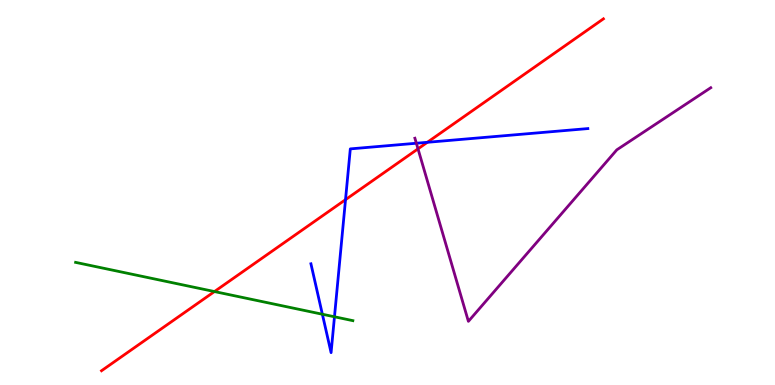[{'lines': ['blue', 'red'], 'intersections': [{'x': 4.46, 'y': 4.81}, {'x': 5.51, 'y': 6.3}]}, {'lines': ['green', 'red'], 'intersections': [{'x': 2.77, 'y': 2.43}]}, {'lines': ['purple', 'red'], 'intersections': [{'x': 5.39, 'y': 6.13}]}, {'lines': ['blue', 'green'], 'intersections': [{'x': 4.16, 'y': 1.84}, {'x': 4.32, 'y': 1.77}]}, {'lines': ['blue', 'purple'], 'intersections': [{'x': 5.37, 'y': 6.28}]}, {'lines': ['green', 'purple'], 'intersections': []}]